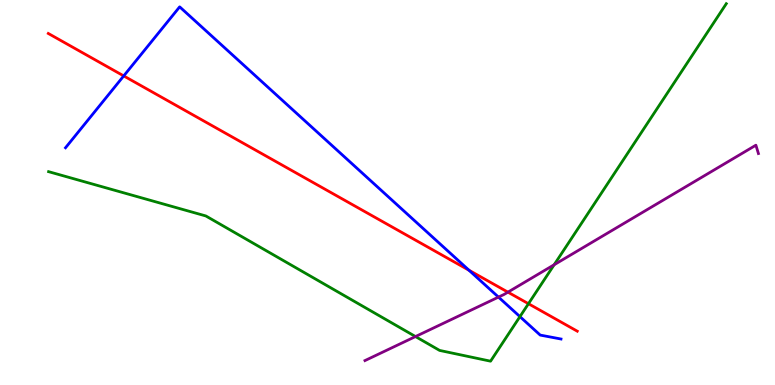[{'lines': ['blue', 'red'], 'intersections': [{'x': 1.6, 'y': 8.03}, {'x': 6.05, 'y': 2.98}]}, {'lines': ['green', 'red'], 'intersections': [{'x': 6.82, 'y': 2.11}]}, {'lines': ['purple', 'red'], 'intersections': [{'x': 6.55, 'y': 2.41}]}, {'lines': ['blue', 'green'], 'intersections': [{'x': 6.71, 'y': 1.78}]}, {'lines': ['blue', 'purple'], 'intersections': [{'x': 6.43, 'y': 2.28}]}, {'lines': ['green', 'purple'], 'intersections': [{'x': 5.36, 'y': 1.26}, {'x': 7.15, 'y': 3.12}]}]